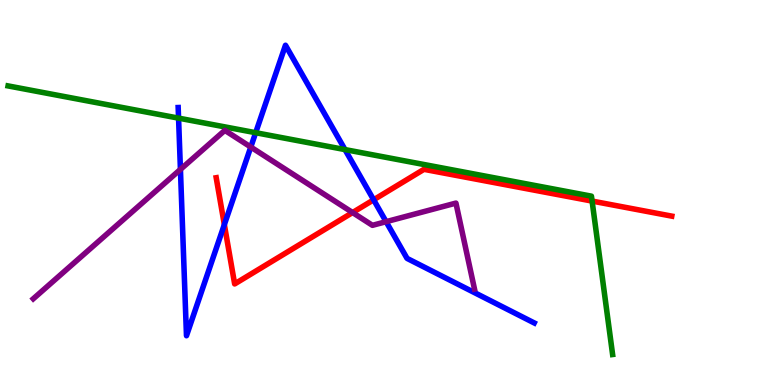[{'lines': ['blue', 'red'], 'intersections': [{'x': 2.89, 'y': 4.17}, {'x': 4.82, 'y': 4.81}]}, {'lines': ['green', 'red'], 'intersections': [{'x': 7.64, 'y': 4.78}]}, {'lines': ['purple', 'red'], 'intersections': [{'x': 4.55, 'y': 4.48}]}, {'lines': ['blue', 'green'], 'intersections': [{'x': 2.3, 'y': 6.93}, {'x': 3.3, 'y': 6.55}, {'x': 4.45, 'y': 6.11}]}, {'lines': ['blue', 'purple'], 'intersections': [{'x': 2.33, 'y': 5.6}, {'x': 3.24, 'y': 6.18}, {'x': 4.98, 'y': 4.24}]}, {'lines': ['green', 'purple'], 'intersections': []}]